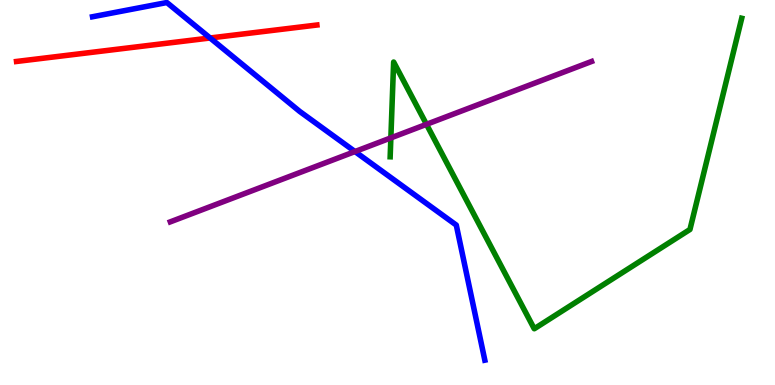[{'lines': ['blue', 'red'], 'intersections': [{'x': 2.71, 'y': 9.01}]}, {'lines': ['green', 'red'], 'intersections': []}, {'lines': ['purple', 'red'], 'intersections': []}, {'lines': ['blue', 'green'], 'intersections': []}, {'lines': ['blue', 'purple'], 'intersections': [{'x': 4.58, 'y': 6.06}]}, {'lines': ['green', 'purple'], 'intersections': [{'x': 5.04, 'y': 6.42}, {'x': 5.5, 'y': 6.77}]}]